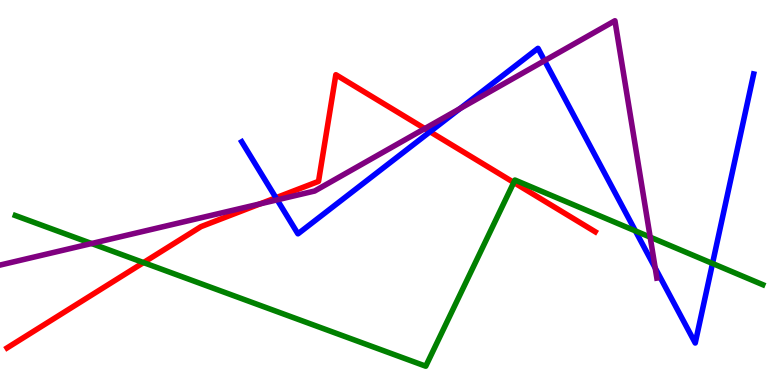[{'lines': ['blue', 'red'], 'intersections': [{'x': 3.56, 'y': 4.86}, {'x': 5.55, 'y': 6.58}]}, {'lines': ['green', 'red'], 'intersections': [{'x': 1.85, 'y': 3.18}, {'x': 6.63, 'y': 5.26}]}, {'lines': ['purple', 'red'], 'intersections': [{'x': 3.36, 'y': 4.71}, {'x': 5.48, 'y': 6.66}]}, {'lines': ['blue', 'green'], 'intersections': [{'x': 8.2, 'y': 4.0}, {'x': 9.19, 'y': 3.16}]}, {'lines': ['blue', 'purple'], 'intersections': [{'x': 3.58, 'y': 4.81}, {'x': 5.94, 'y': 7.18}, {'x': 7.03, 'y': 8.42}, {'x': 8.45, 'y': 3.04}]}, {'lines': ['green', 'purple'], 'intersections': [{'x': 1.18, 'y': 3.67}, {'x': 8.39, 'y': 3.84}]}]